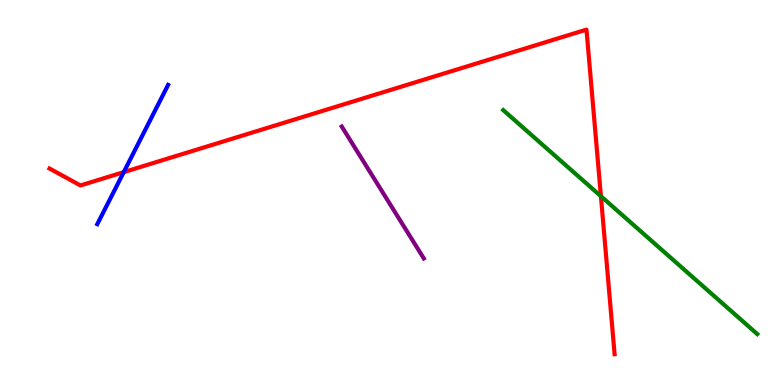[{'lines': ['blue', 'red'], 'intersections': [{'x': 1.6, 'y': 5.53}]}, {'lines': ['green', 'red'], 'intersections': [{'x': 7.75, 'y': 4.9}]}, {'lines': ['purple', 'red'], 'intersections': []}, {'lines': ['blue', 'green'], 'intersections': []}, {'lines': ['blue', 'purple'], 'intersections': []}, {'lines': ['green', 'purple'], 'intersections': []}]